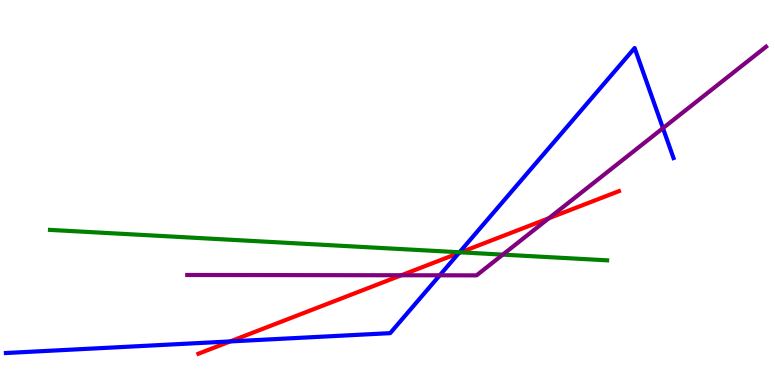[{'lines': ['blue', 'red'], 'intersections': [{'x': 2.97, 'y': 1.13}, {'x': 5.92, 'y': 3.43}]}, {'lines': ['green', 'red'], 'intersections': [{'x': 5.94, 'y': 3.45}]}, {'lines': ['purple', 'red'], 'intersections': [{'x': 5.18, 'y': 2.85}, {'x': 7.08, 'y': 4.33}]}, {'lines': ['blue', 'green'], 'intersections': [{'x': 5.93, 'y': 3.45}]}, {'lines': ['blue', 'purple'], 'intersections': [{'x': 5.67, 'y': 2.85}, {'x': 8.55, 'y': 6.67}]}, {'lines': ['green', 'purple'], 'intersections': [{'x': 6.49, 'y': 3.39}]}]